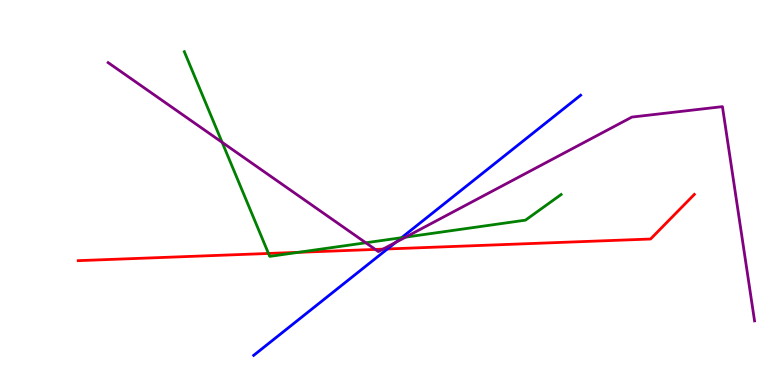[{'lines': ['blue', 'red'], 'intersections': [{'x': 5.0, 'y': 3.53}]}, {'lines': ['green', 'red'], 'intersections': [{'x': 3.46, 'y': 3.42}, {'x': 3.85, 'y': 3.45}]}, {'lines': ['purple', 'red'], 'intersections': [{'x': 4.84, 'y': 3.52}, {'x': 4.94, 'y': 3.53}]}, {'lines': ['blue', 'green'], 'intersections': [{'x': 5.18, 'y': 3.83}]}, {'lines': ['blue', 'purple'], 'intersections': [{'x': 5.11, 'y': 3.7}]}, {'lines': ['green', 'purple'], 'intersections': [{'x': 2.87, 'y': 6.3}, {'x': 4.72, 'y': 3.69}, {'x': 5.23, 'y': 3.84}]}]